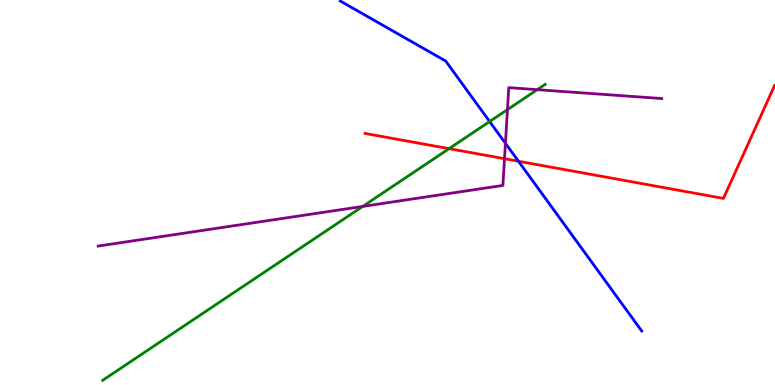[{'lines': ['blue', 'red'], 'intersections': [{'x': 6.69, 'y': 5.81}]}, {'lines': ['green', 'red'], 'intersections': [{'x': 5.79, 'y': 6.14}]}, {'lines': ['purple', 'red'], 'intersections': [{'x': 6.51, 'y': 5.88}]}, {'lines': ['blue', 'green'], 'intersections': [{'x': 6.32, 'y': 6.84}]}, {'lines': ['blue', 'purple'], 'intersections': [{'x': 6.52, 'y': 6.28}]}, {'lines': ['green', 'purple'], 'intersections': [{'x': 4.68, 'y': 4.64}, {'x': 6.55, 'y': 7.15}, {'x': 6.93, 'y': 7.67}]}]